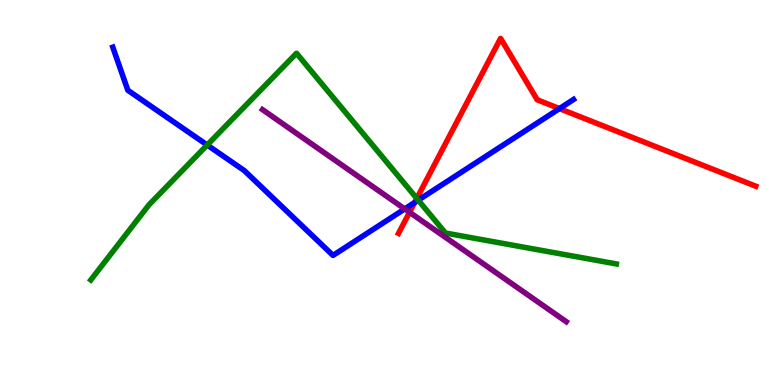[{'lines': ['blue', 'red'], 'intersections': [{'x': 5.35, 'y': 4.74}, {'x': 7.22, 'y': 7.18}]}, {'lines': ['green', 'red'], 'intersections': [{'x': 5.38, 'y': 4.85}]}, {'lines': ['purple', 'red'], 'intersections': [{'x': 5.28, 'y': 4.49}]}, {'lines': ['blue', 'green'], 'intersections': [{'x': 2.67, 'y': 6.23}, {'x': 5.4, 'y': 4.8}]}, {'lines': ['blue', 'purple'], 'intersections': [{'x': 5.22, 'y': 4.57}]}, {'lines': ['green', 'purple'], 'intersections': []}]